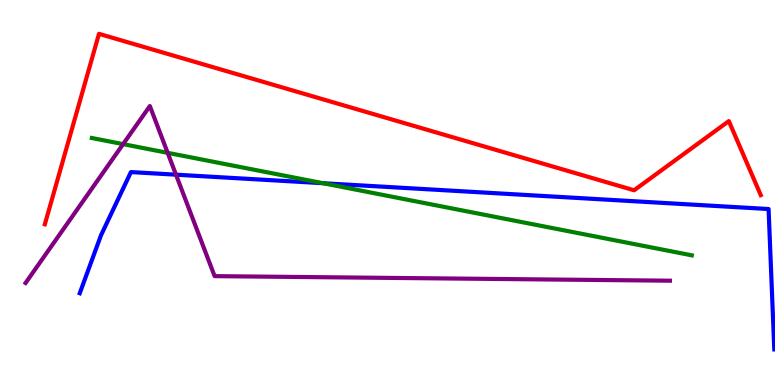[{'lines': ['blue', 'red'], 'intersections': []}, {'lines': ['green', 'red'], 'intersections': []}, {'lines': ['purple', 'red'], 'intersections': []}, {'lines': ['blue', 'green'], 'intersections': [{'x': 4.17, 'y': 5.24}]}, {'lines': ['blue', 'purple'], 'intersections': [{'x': 2.27, 'y': 5.46}]}, {'lines': ['green', 'purple'], 'intersections': [{'x': 1.59, 'y': 6.26}, {'x': 2.16, 'y': 6.03}]}]